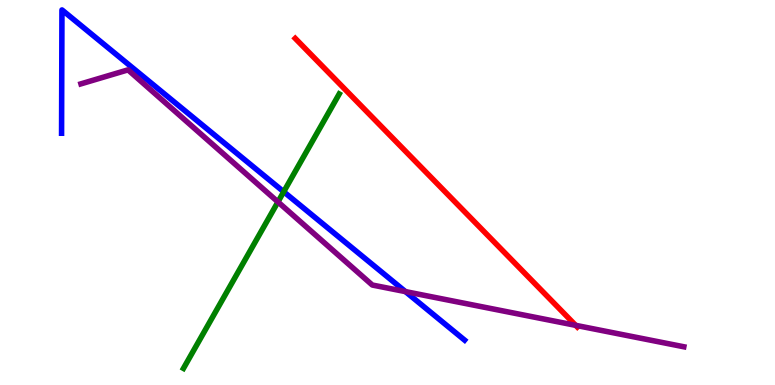[{'lines': ['blue', 'red'], 'intersections': []}, {'lines': ['green', 'red'], 'intersections': []}, {'lines': ['purple', 'red'], 'intersections': [{'x': 7.43, 'y': 1.55}]}, {'lines': ['blue', 'green'], 'intersections': [{'x': 3.66, 'y': 5.02}]}, {'lines': ['blue', 'purple'], 'intersections': [{'x': 5.23, 'y': 2.43}]}, {'lines': ['green', 'purple'], 'intersections': [{'x': 3.59, 'y': 4.76}]}]